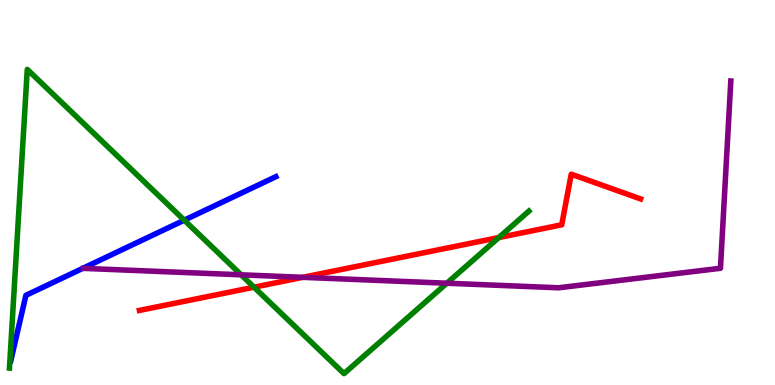[{'lines': ['blue', 'red'], 'intersections': []}, {'lines': ['green', 'red'], 'intersections': [{'x': 3.28, 'y': 2.54}, {'x': 6.44, 'y': 3.83}]}, {'lines': ['purple', 'red'], 'intersections': [{'x': 3.91, 'y': 2.8}]}, {'lines': ['blue', 'green'], 'intersections': [{'x': 2.38, 'y': 4.28}]}, {'lines': ['blue', 'purple'], 'intersections': []}, {'lines': ['green', 'purple'], 'intersections': [{'x': 3.11, 'y': 2.86}, {'x': 5.77, 'y': 2.64}]}]